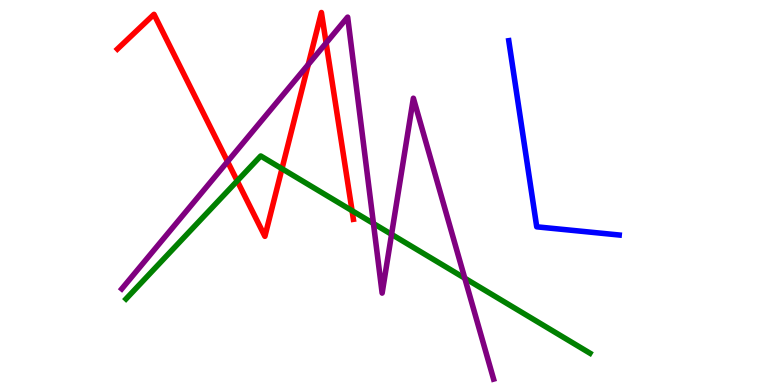[{'lines': ['blue', 'red'], 'intersections': []}, {'lines': ['green', 'red'], 'intersections': [{'x': 3.06, 'y': 5.3}, {'x': 3.64, 'y': 5.62}, {'x': 4.54, 'y': 4.53}]}, {'lines': ['purple', 'red'], 'intersections': [{'x': 2.94, 'y': 5.8}, {'x': 3.98, 'y': 8.33}, {'x': 4.21, 'y': 8.88}]}, {'lines': ['blue', 'green'], 'intersections': []}, {'lines': ['blue', 'purple'], 'intersections': []}, {'lines': ['green', 'purple'], 'intersections': [{'x': 4.82, 'y': 4.19}, {'x': 5.05, 'y': 3.91}, {'x': 6.0, 'y': 2.77}]}]